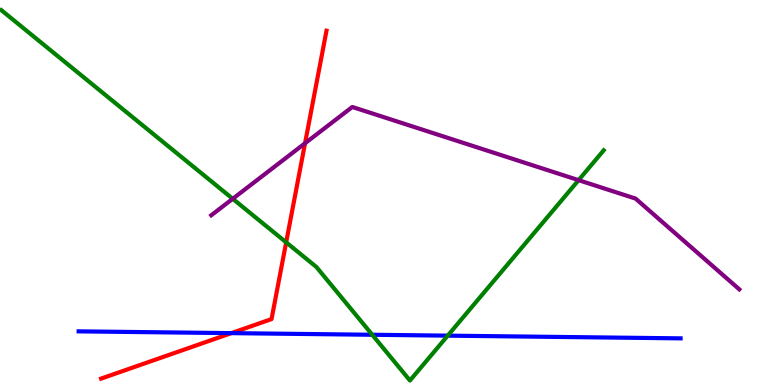[{'lines': ['blue', 'red'], 'intersections': [{'x': 2.99, 'y': 1.35}]}, {'lines': ['green', 'red'], 'intersections': [{'x': 3.69, 'y': 3.71}]}, {'lines': ['purple', 'red'], 'intersections': [{'x': 3.94, 'y': 6.28}]}, {'lines': ['blue', 'green'], 'intersections': [{'x': 4.8, 'y': 1.3}, {'x': 5.78, 'y': 1.28}]}, {'lines': ['blue', 'purple'], 'intersections': []}, {'lines': ['green', 'purple'], 'intersections': [{'x': 3.0, 'y': 4.84}, {'x': 7.47, 'y': 5.32}]}]